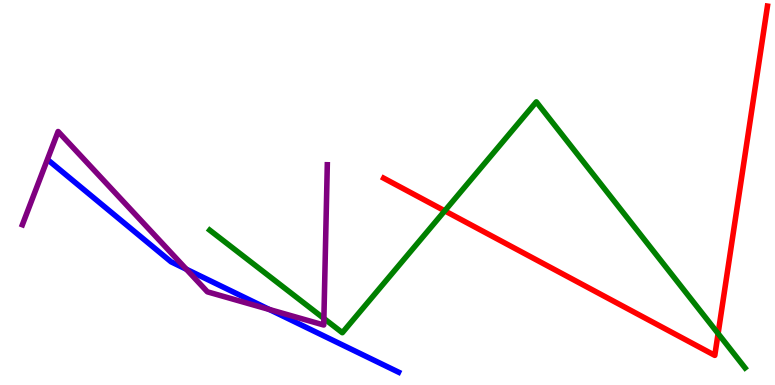[{'lines': ['blue', 'red'], 'intersections': []}, {'lines': ['green', 'red'], 'intersections': [{'x': 5.74, 'y': 4.52}, {'x': 9.27, 'y': 1.34}]}, {'lines': ['purple', 'red'], 'intersections': []}, {'lines': ['blue', 'green'], 'intersections': []}, {'lines': ['blue', 'purple'], 'intersections': [{'x': 2.4, 'y': 3.01}, {'x': 3.48, 'y': 1.96}]}, {'lines': ['green', 'purple'], 'intersections': [{'x': 4.18, 'y': 1.73}]}]